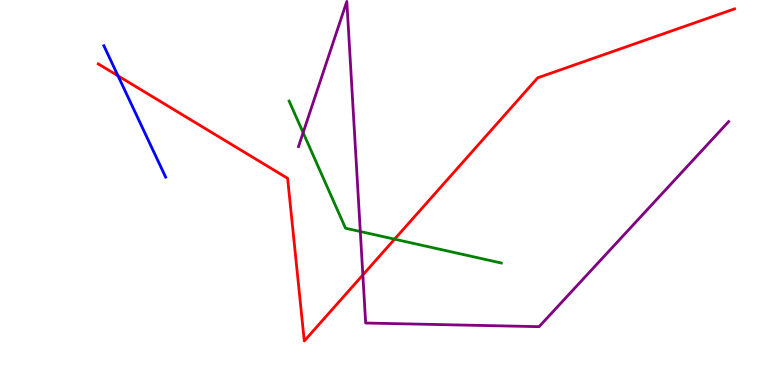[{'lines': ['blue', 'red'], 'intersections': [{'x': 1.52, 'y': 8.03}]}, {'lines': ['green', 'red'], 'intersections': [{'x': 5.09, 'y': 3.79}]}, {'lines': ['purple', 'red'], 'intersections': [{'x': 4.68, 'y': 2.86}]}, {'lines': ['blue', 'green'], 'intersections': []}, {'lines': ['blue', 'purple'], 'intersections': []}, {'lines': ['green', 'purple'], 'intersections': [{'x': 3.91, 'y': 6.56}, {'x': 4.65, 'y': 3.99}]}]